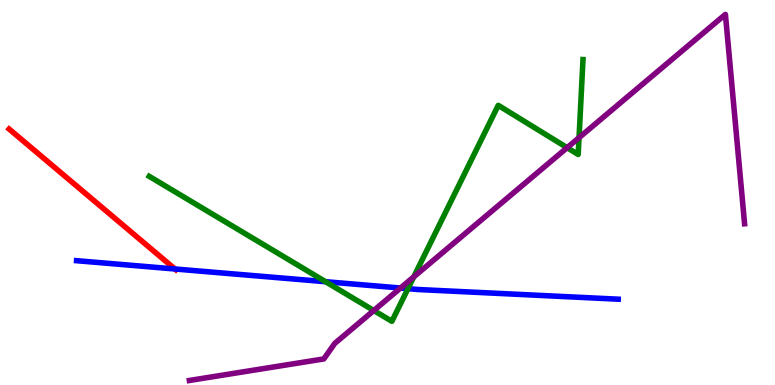[{'lines': ['blue', 'red'], 'intersections': [{'x': 2.26, 'y': 3.01}]}, {'lines': ['green', 'red'], 'intersections': []}, {'lines': ['purple', 'red'], 'intersections': []}, {'lines': ['blue', 'green'], 'intersections': [{'x': 4.2, 'y': 2.68}, {'x': 5.26, 'y': 2.5}]}, {'lines': ['blue', 'purple'], 'intersections': [{'x': 5.17, 'y': 2.52}]}, {'lines': ['green', 'purple'], 'intersections': [{'x': 4.82, 'y': 1.93}, {'x': 5.34, 'y': 2.81}, {'x': 7.32, 'y': 6.16}, {'x': 7.47, 'y': 6.42}]}]